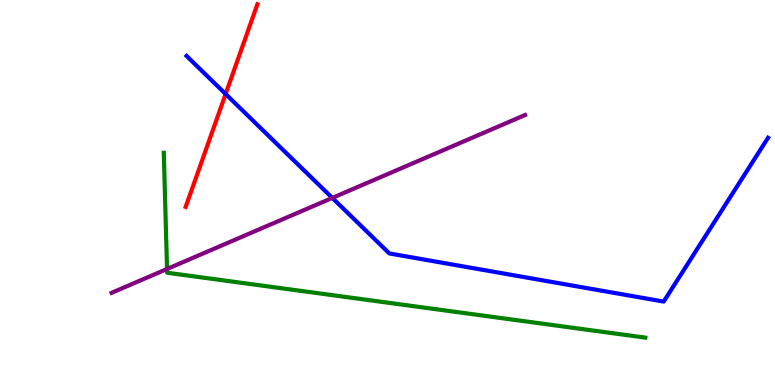[{'lines': ['blue', 'red'], 'intersections': [{'x': 2.91, 'y': 7.56}]}, {'lines': ['green', 'red'], 'intersections': []}, {'lines': ['purple', 'red'], 'intersections': []}, {'lines': ['blue', 'green'], 'intersections': []}, {'lines': ['blue', 'purple'], 'intersections': [{'x': 4.29, 'y': 4.86}]}, {'lines': ['green', 'purple'], 'intersections': [{'x': 2.16, 'y': 3.01}]}]